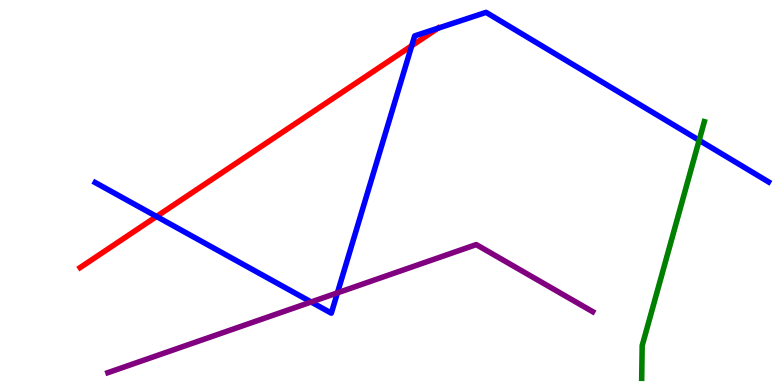[{'lines': ['blue', 'red'], 'intersections': [{'x': 2.02, 'y': 4.38}, {'x': 5.31, 'y': 8.81}, {'x': 5.65, 'y': 9.27}]}, {'lines': ['green', 'red'], 'intersections': []}, {'lines': ['purple', 'red'], 'intersections': []}, {'lines': ['blue', 'green'], 'intersections': [{'x': 9.02, 'y': 6.36}]}, {'lines': ['blue', 'purple'], 'intersections': [{'x': 4.01, 'y': 2.16}, {'x': 4.35, 'y': 2.39}]}, {'lines': ['green', 'purple'], 'intersections': []}]